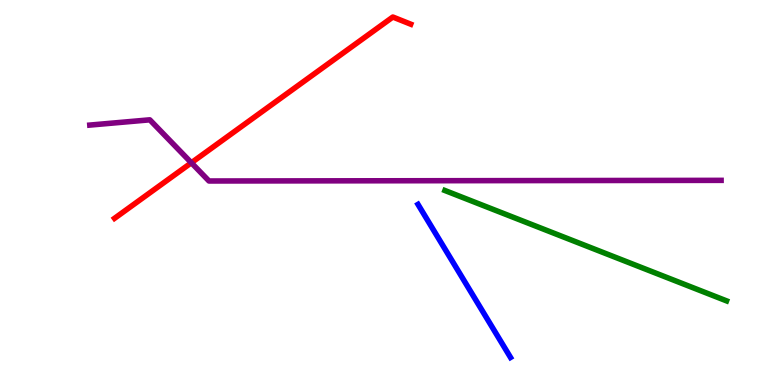[{'lines': ['blue', 'red'], 'intersections': []}, {'lines': ['green', 'red'], 'intersections': []}, {'lines': ['purple', 'red'], 'intersections': [{'x': 2.47, 'y': 5.77}]}, {'lines': ['blue', 'green'], 'intersections': []}, {'lines': ['blue', 'purple'], 'intersections': []}, {'lines': ['green', 'purple'], 'intersections': []}]